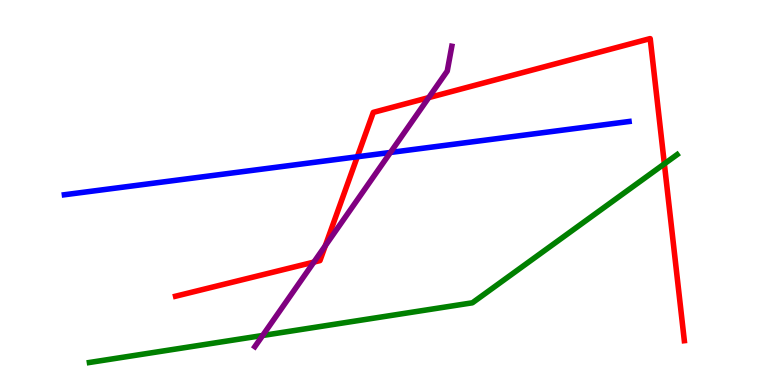[{'lines': ['blue', 'red'], 'intersections': [{'x': 4.61, 'y': 5.93}]}, {'lines': ['green', 'red'], 'intersections': [{'x': 8.57, 'y': 5.74}]}, {'lines': ['purple', 'red'], 'intersections': [{'x': 4.05, 'y': 3.19}, {'x': 4.2, 'y': 3.62}, {'x': 5.53, 'y': 7.46}]}, {'lines': ['blue', 'green'], 'intersections': []}, {'lines': ['blue', 'purple'], 'intersections': [{'x': 5.04, 'y': 6.04}]}, {'lines': ['green', 'purple'], 'intersections': [{'x': 3.39, 'y': 1.29}]}]